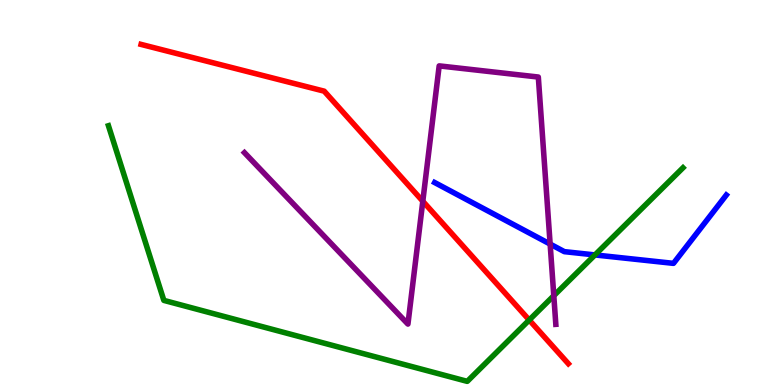[{'lines': ['blue', 'red'], 'intersections': []}, {'lines': ['green', 'red'], 'intersections': [{'x': 6.83, 'y': 1.69}]}, {'lines': ['purple', 'red'], 'intersections': [{'x': 5.46, 'y': 4.77}]}, {'lines': ['blue', 'green'], 'intersections': [{'x': 7.68, 'y': 3.38}]}, {'lines': ['blue', 'purple'], 'intersections': [{'x': 7.1, 'y': 3.66}]}, {'lines': ['green', 'purple'], 'intersections': [{'x': 7.15, 'y': 2.32}]}]